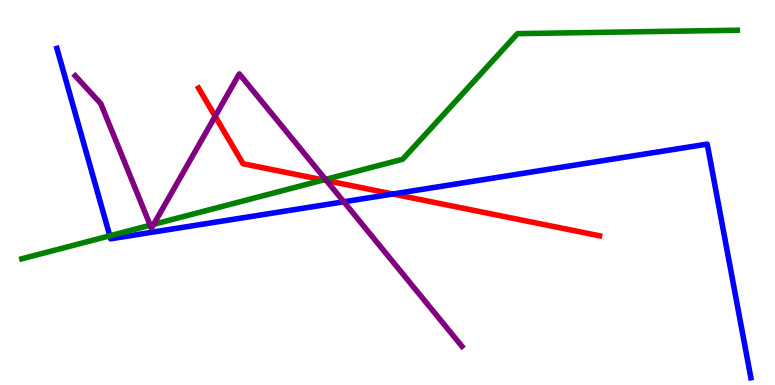[{'lines': ['blue', 'red'], 'intersections': [{'x': 5.07, 'y': 4.96}]}, {'lines': ['green', 'red'], 'intersections': [{'x': 4.17, 'y': 5.33}]}, {'lines': ['purple', 'red'], 'intersections': [{'x': 2.78, 'y': 6.98}, {'x': 4.21, 'y': 5.31}]}, {'lines': ['blue', 'green'], 'intersections': [{'x': 1.42, 'y': 3.88}]}, {'lines': ['blue', 'purple'], 'intersections': [{'x': 4.44, 'y': 4.76}]}, {'lines': ['green', 'purple'], 'intersections': [{'x': 1.94, 'y': 4.15}, {'x': 1.98, 'y': 4.17}, {'x': 4.2, 'y': 5.34}]}]